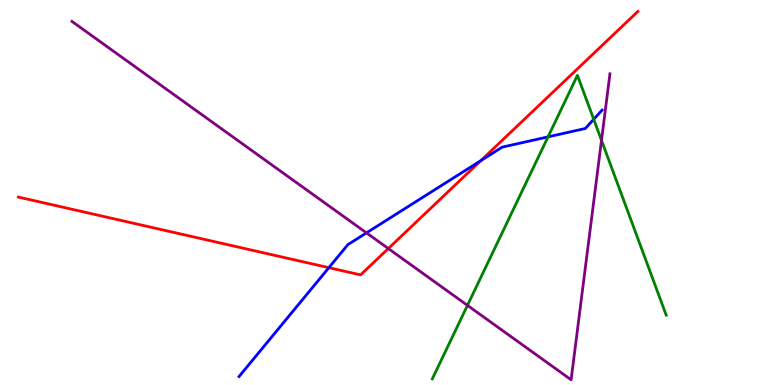[{'lines': ['blue', 'red'], 'intersections': [{'x': 4.24, 'y': 3.05}, {'x': 6.2, 'y': 5.83}]}, {'lines': ['green', 'red'], 'intersections': []}, {'lines': ['purple', 'red'], 'intersections': [{'x': 5.01, 'y': 3.54}]}, {'lines': ['blue', 'green'], 'intersections': [{'x': 7.07, 'y': 6.45}, {'x': 7.66, 'y': 6.9}]}, {'lines': ['blue', 'purple'], 'intersections': [{'x': 4.73, 'y': 3.95}]}, {'lines': ['green', 'purple'], 'intersections': [{'x': 6.03, 'y': 2.07}, {'x': 7.76, 'y': 6.36}]}]